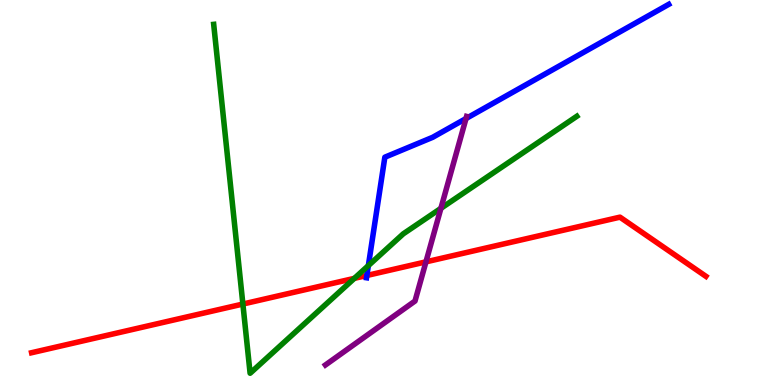[{'lines': ['blue', 'red'], 'intersections': [{'x': 4.73, 'y': 2.84}]}, {'lines': ['green', 'red'], 'intersections': [{'x': 3.13, 'y': 2.1}, {'x': 4.57, 'y': 2.77}]}, {'lines': ['purple', 'red'], 'intersections': [{'x': 5.5, 'y': 3.2}]}, {'lines': ['blue', 'green'], 'intersections': [{'x': 4.75, 'y': 3.1}]}, {'lines': ['blue', 'purple'], 'intersections': [{'x': 6.01, 'y': 6.92}]}, {'lines': ['green', 'purple'], 'intersections': [{'x': 5.69, 'y': 4.59}]}]